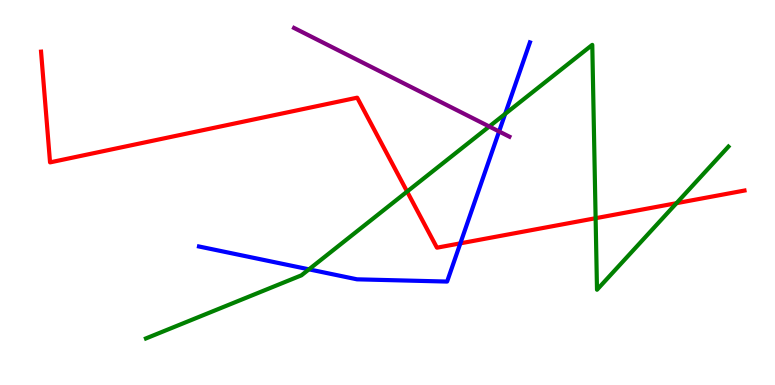[{'lines': ['blue', 'red'], 'intersections': [{'x': 5.94, 'y': 3.68}]}, {'lines': ['green', 'red'], 'intersections': [{'x': 5.25, 'y': 5.02}, {'x': 7.69, 'y': 4.33}, {'x': 8.73, 'y': 4.72}]}, {'lines': ['purple', 'red'], 'intersections': []}, {'lines': ['blue', 'green'], 'intersections': [{'x': 3.99, 'y': 3.0}, {'x': 6.52, 'y': 7.04}]}, {'lines': ['blue', 'purple'], 'intersections': [{'x': 6.44, 'y': 6.59}]}, {'lines': ['green', 'purple'], 'intersections': [{'x': 6.31, 'y': 6.71}]}]